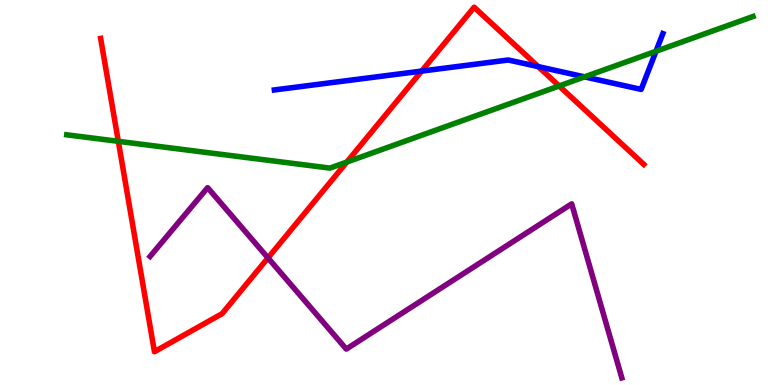[{'lines': ['blue', 'red'], 'intersections': [{'x': 5.44, 'y': 8.15}, {'x': 6.95, 'y': 8.27}]}, {'lines': ['green', 'red'], 'intersections': [{'x': 1.53, 'y': 6.33}, {'x': 4.48, 'y': 5.79}, {'x': 7.21, 'y': 7.77}]}, {'lines': ['purple', 'red'], 'intersections': [{'x': 3.46, 'y': 3.3}]}, {'lines': ['blue', 'green'], 'intersections': [{'x': 7.54, 'y': 8.0}, {'x': 8.46, 'y': 8.67}]}, {'lines': ['blue', 'purple'], 'intersections': []}, {'lines': ['green', 'purple'], 'intersections': []}]